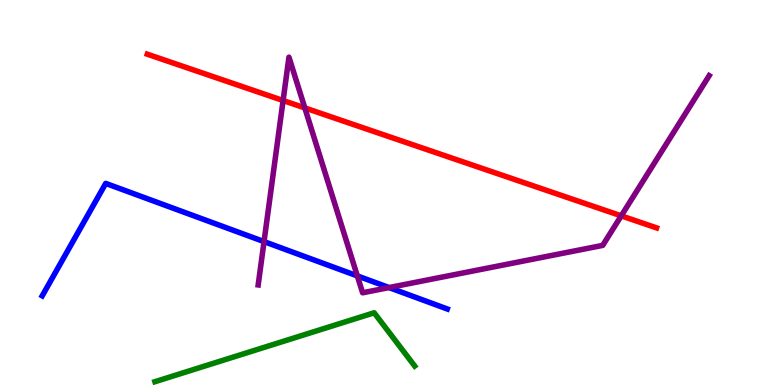[{'lines': ['blue', 'red'], 'intersections': []}, {'lines': ['green', 'red'], 'intersections': []}, {'lines': ['purple', 'red'], 'intersections': [{'x': 3.65, 'y': 7.39}, {'x': 3.93, 'y': 7.2}, {'x': 8.02, 'y': 4.39}]}, {'lines': ['blue', 'green'], 'intersections': []}, {'lines': ['blue', 'purple'], 'intersections': [{'x': 3.41, 'y': 3.72}, {'x': 4.61, 'y': 2.83}, {'x': 5.02, 'y': 2.53}]}, {'lines': ['green', 'purple'], 'intersections': []}]